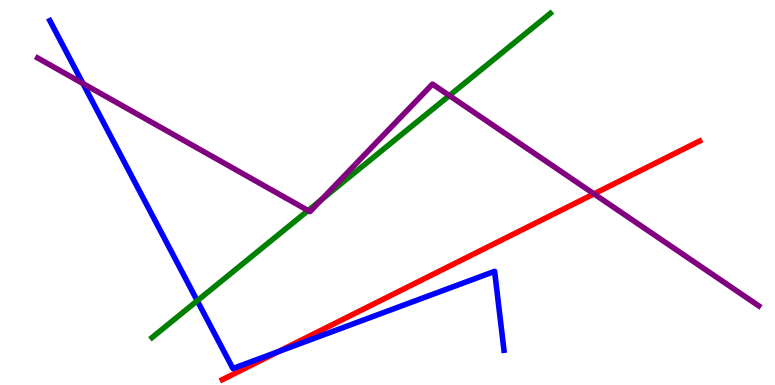[{'lines': ['blue', 'red'], 'intersections': [{'x': 3.59, 'y': 0.869}]}, {'lines': ['green', 'red'], 'intersections': []}, {'lines': ['purple', 'red'], 'intersections': [{'x': 7.66, 'y': 4.96}]}, {'lines': ['blue', 'green'], 'intersections': [{'x': 2.55, 'y': 2.19}]}, {'lines': ['blue', 'purple'], 'intersections': [{'x': 1.07, 'y': 7.83}]}, {'lines': ['green', 'purple'], 'intersections': [{'x': 3.98, 'y': 4.53}, {'x': 4.15, 'y': 4.81}, {'x': 5.8, 'y': 7.52}]}]